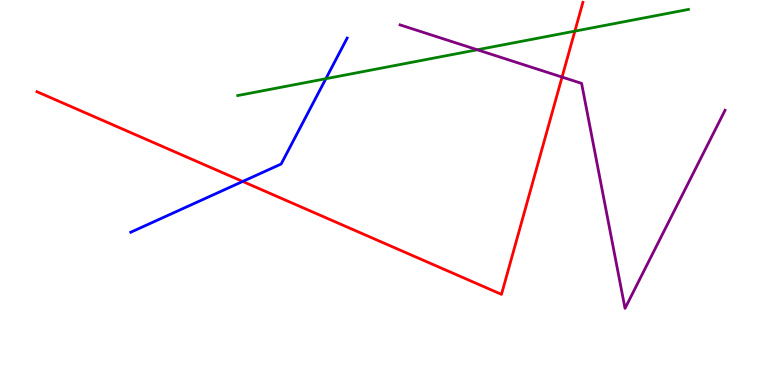[{'lines': ['blue', 'red'], 'intersections': [{'x': 3.13, 'y': 5.29}]}, {'lines': ['green', 'red'], 'intersections': [{'x': 7.42, 'y': 9.19}]}, {'lines': ['purple', 'red'], 'intersections': [{'x': 7.25, 'y': 8.0}]}, {'lines': ['blue', 'green'], 'intersections': [{'x': 4.2, 'y': 7.96}]}, {'lines': ['blue', 'purple'], 'intersections': []}, {'lines': ['green', 'purple'], 'intersections': [{'x': 6.16, 'y': 8.71}]}]